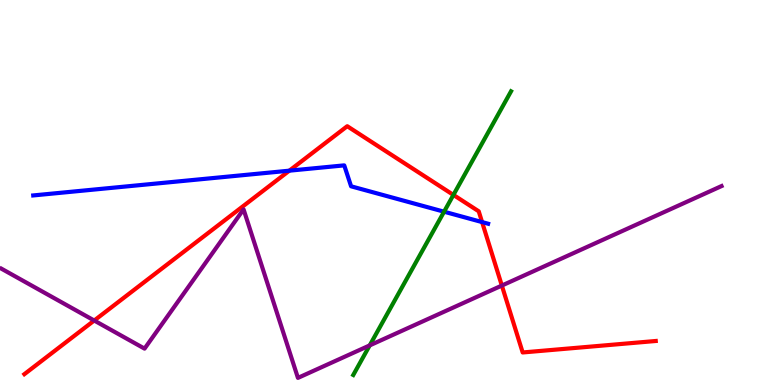[{'lines': ['blue', 'red'], 'intersections': [{'x': 3.73, 'y': 5.57}, {'x': 6.22, 'y': 4.23}]}, {'lines': ['green', 'red'], 'intersections': [{'x': 5.85, 'y': 4.94}]}, {'lines': ['purple', 'red'], 'intersections': [{'x': 1.22, 'y': 1.67}, {'x': 6.48, 'y': 2.58}]}, {'lines': ['blue', 'green'], 'intersections': [{'x': 5.73, 'y': 4.5}]}, {'lines': ['blue', 'purple'], 'intersections': []}, {'lines': ['green', 'purple'], 'intersections': [{'x': 4.77, 'y': 1.03}]}]